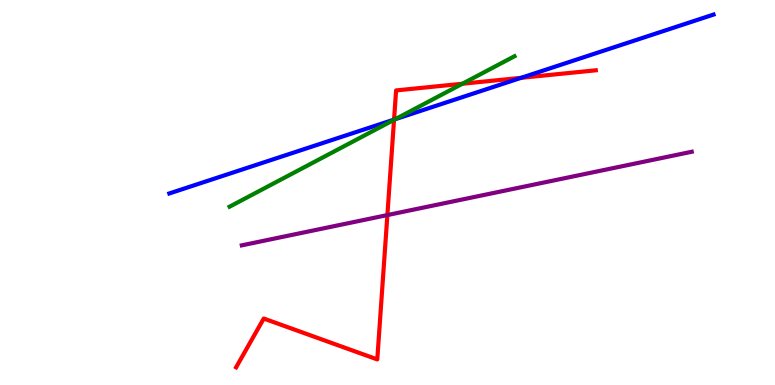[{'lines': ['blue', 'red'], 'intersections': [{'x': 5.08, 'y': 6.89}, {'x': 6.72, 'y': 7.98}]}, {'lines': ['green', 'red'], 'intersections': [{'x': 5.08, 'y': 6.89}, {'x': 5.97, 'y': 7.82}]}, {'lines': ['purple', 'red'], 'intersections': [{'x': 5.0, 'y': 4.41}]}, {'lines': ['blue', 'green'], 'intersections': [{'x': 5.1, 'y': 6.9}]}, {'lines': ['blue', 'purple'], 'intersections': []}, {'lines': ['green', 'purple'], 'intersections': []}]